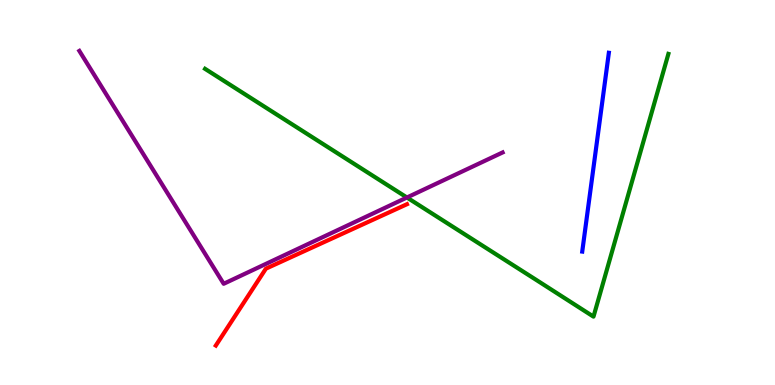[{'lines': ['blue', 'red'], 'intersections': []}, {'lines': ['green', 'red'], 'intersections': []}, {'lines': ['purple', 'red'], 'intersections': []}, {'lines': ['blue', 'green'], 'intersections': []}, {'lines': ['blue', 'purple'], 'intersections': []}, {'lines': ['green', 'purple'], 'intersections': [{'x': 5.25, 'y': 4.87}]}]